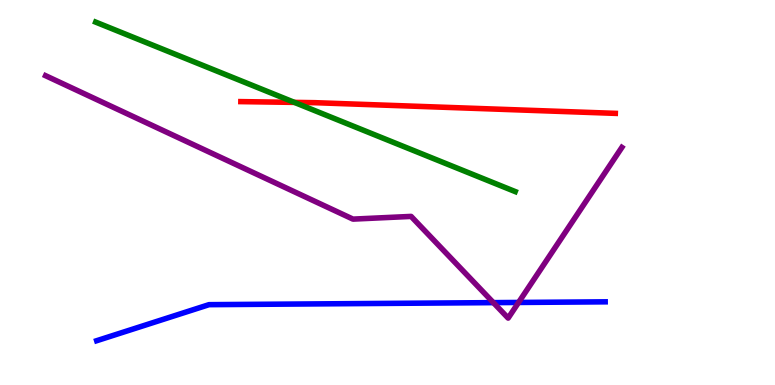[{'lines': ['blue', 'red'], 'intersections': []}, {'lines': ['green', 'red'], 'intersections': [{'x': 3.8, 'y': 7.34}]}, {'lines': ['purple', 'red'], 'intersections': []}, {'lines': ['blue', 'green'], 'intersections': []}, {'lines': ['blue', 'purple'], 'intersections': [{'x': 6.37, 'y': 2.14}, {'x': 6.69, 'y': 2.14}]}, {'lines': ['green', 'purple'], 'intersections': []}]